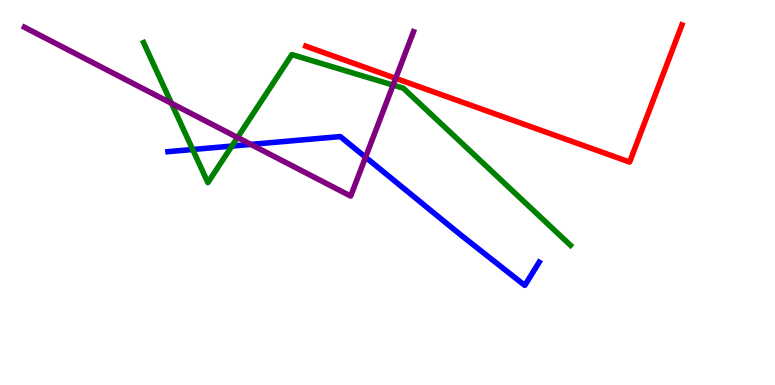[{'lines': ['blue', 'red'], 'intersections': []}, {'lines': ['green', 'red'], 'intersections': []}, {'lines': ['purple', 'red'], 'intersections': [{'x': 5.11, 'y': 7.97}]}, {'lines': ['blue', 'green'], 'intersections': [{'x': 2.49, 'y': 6.12}, {'x': 2.99, 'y': 6.21}]}, {'lines': ['blue', 'purple'], 'intersections': [{'x': 3.24, 'y': 6.25}, {'x': 4.72, 'y': 5.92}]}, {'lines': ['green', 'purple'], 'intersections': [{'x': 2.21, 'y': 7.32}, {'x': 3.06, 'y': 6.43}, {'x': 5.07, 'y': 7.79}]}]